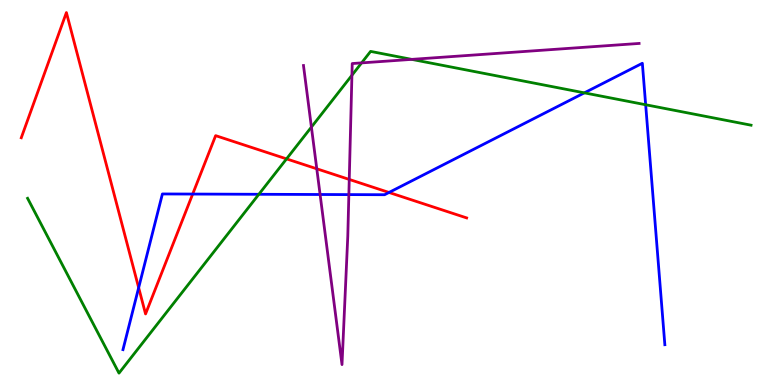[{'lines': ['blue', 'red'], 'intersections': [{'x': 1.79, 'y': 2.53}, {'x': 2.49, 'y': 4.96}, {'x': 5.02, 'y': 5.0}]}, {'lines': ['green', 'red'], 'intersections': [{'x': 3.7, 'y': 5.87}]}, {'lines': ['purple', 'red'], 'intersections': [{'x': 4.09, 'y': 5.62}, {'x': 4.51, 'y': 5.34}]}, {'lines': ['blue', 'green'], 'intersections': [{'x': 3.34, 'y': 4.95}, {'x': 7.54, 'y': 7.59}, {'x': 8.33, 'y': 7.28}]}, {'lines': ['blue', 'purple'], 'intersections': [{'x': 4.13, 'y': 4.95}, {'x': 4.5, 'y': 4.95}]}, {'lines': ['green', 'purple'], 'intersections': [{'x': 4.02, 'y': 6.7}, {'x': 4.54, 'y': 8.04}, {'x': 4.67, 'y': 8.37}, {'x': 5.31, 'y': 8.46}]}]